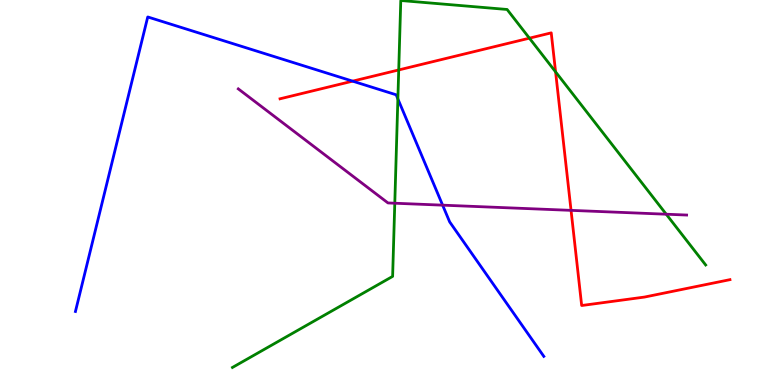[{'lines': ['blue', 'red'], 'intersections': [{'x': 4.55, 'y': 7.89}]}, {'lines': ['green', 'red'], 'intersections': [{'x': 5.14, 'y': 8.18}, {'x': 6.83, 'y': 9.01}, {'x': 7.17, 'y': 8.13}]}, {'lines': ['purple', 'red'], 'intersections': [{'x': 7.37, 'y': 4.54}]}, {'lines': ['blue', 'green'], 'intersections': [{'x': 5.13, 'y': 7.43}]}, {'lines': ['blue', 'purple'], 'intersections': [{'x': 5.71, 'y': 4.67}]}, {'lines': ['green', 'purple'], 'intersections': [{'x': 5.09, 'y': 4.72}, {'x': 8.6, 'y': 4.44}]}]